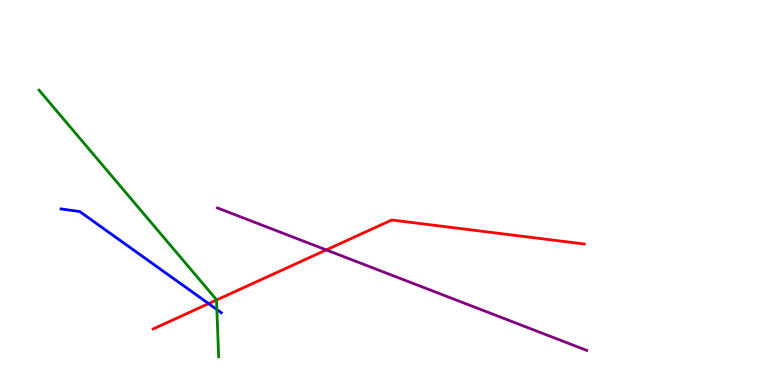[{'lines': ['blue', 'red'], 'intersections': [{'x': 2.69, 'y': 2.11}]}, {'lines': ['green', 'red'], 'intersections': [{'x': 2.79, 'y': 2.21}]}, {'lines': ['purple', 'red'], 'intersections': [{'x': 4.21, 'y': 3.51}]}, {'lines': ['blue', 'green'], 'intersections': [{'x': 2.8, 'y': 1.96}]}, {'lines': ['blue', 'purple'], 'intersections': []}, {'lines': ['green', 'purple'], 'intersections': []}]